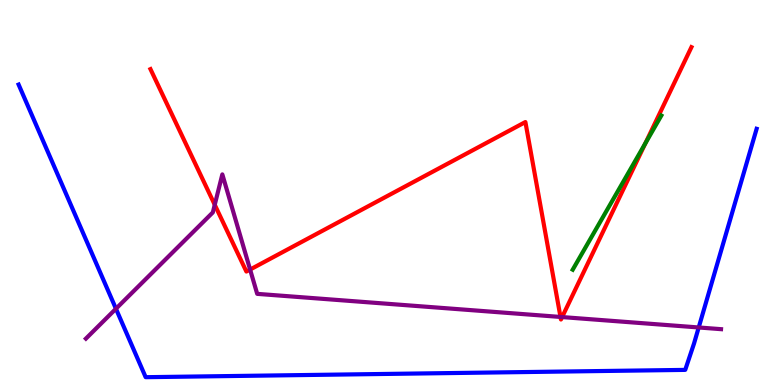[{'lines': ['blue', 'red'], 'intersections': []}, {'lines': ['green', 'red'], 'intersections': [{'x': 8.33, 'y': 6.28}]}, {'lines': ['purple', 'red'], 'intersections': [{'x': 2.77, 'y': 4.68}, {'x': 3.23, 'y': 3.0}, {'x': 7.23, 'y': 1.77}, {'x': 7.25, 'y': 1.76}]}, {'lines': ['blue', 'green'], 'intersections': []}, {'lines': ['blue', 'purple'], 'intersections': [{'x': 1.5, 'y': 1.98}, {'x': 9.02, 'y': 1.49}]}, {'lines': ['green', 'purple'], 'intersections': []}]